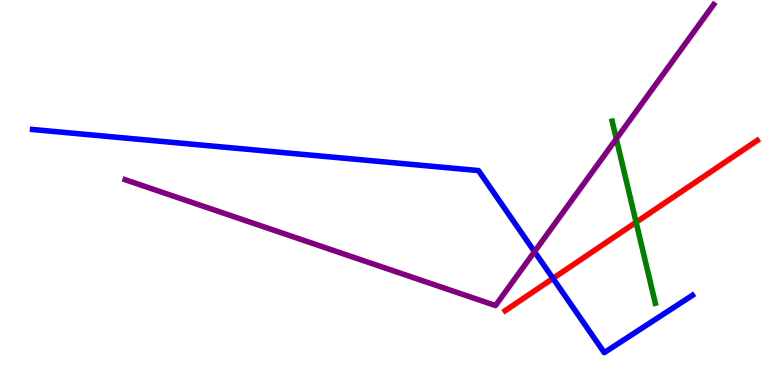[{'lines': ['blue', 'red'], 'intersections': [{'x': 7.14, 'y': 2.77}]}, {'lines': ['green', 'red'], 'intersections': [{'x': 8.21, 'y': 4.23}]}, {'lines': ['purple', 'red'], 'intersections': []}, {'lines': ['blue', 'green'], 'intersections': []}, {'lines': ['blue', 'purple'], 'intersections': [{'x': 6.9, 'y': 3.46}]}, {'lines': ['green', 'purple'], 'intersections': [{'x': 7.95, 'y': 6.39}]}]